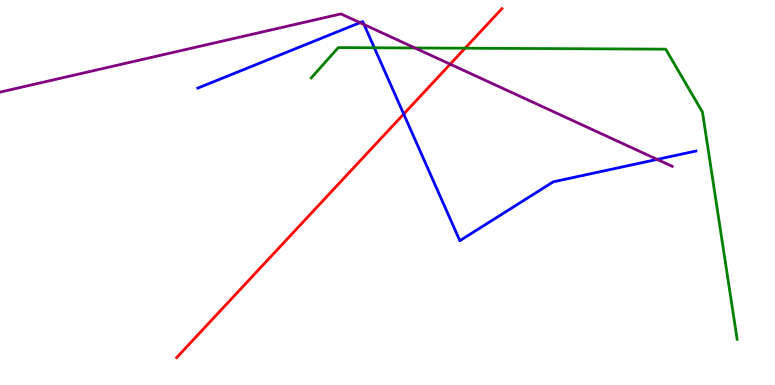[{'lines': ['blue', 'red'], 'intersections': [{'x': 5.21, 'y': 7.04}]}, {'lines': ['green', 'red'], 'intersections': [{'x': 6.0, 'y': 8.75}]}, {'lines': ['purple', 'red'], 'intersections': [{'x': 5.81, 'y': 8.33}]}, {'lines': ['blue', 'green'], 'intersections': [{'x': 4.83, 'y': 8.76}]}, {'lines': ['blue', 'purple'], 'intersections': [{'x': 4.64, 'y': 9.41}, {'x': 4.7, 'y': 9.36}, {'x': 8.48, 'y': 5.86}]}, {'lines': ['green', 'purple'], 'intersections': [{'x': 5.35, 'y': 8.75}]}]